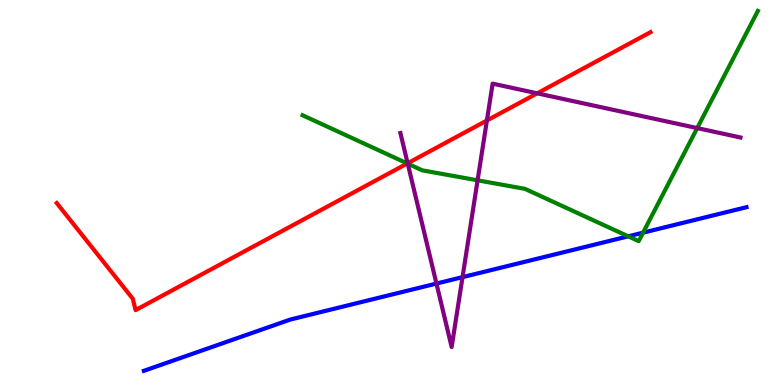[{'lines': ['blue', 'red'], 'intersections': []}, {'lines': ['green', 'red'], 'intersections': [{'x': 5.26, 'y': 5.75}]}, {'lines': ['purple', 'red'], 'intersections': [{'x': 5.26, 'y': 5.76}, {'x': 6.28, 'y': 6.87}, {'x': 6.93, 'y': 7.58}]}, {'lines': ['blue', 'green'], 'intersections': [{'x': 8.11, 'y': 3.86}, {'x': 8.3, 'y': 3.96}]}, {'lines': ['blue', 'purple'], 'intersections': [{'x': 5.63, 'y': 2.63}, {'x': 5.97, 'y': 2.8}]}, {'lines': ['green', 'purple'], 'intersections': [{'x': 5.26, 'y': 5.75}, {'x': 6.16, 'y': 5.32}, {'x': 9.0, 'y': 6.67}]}]